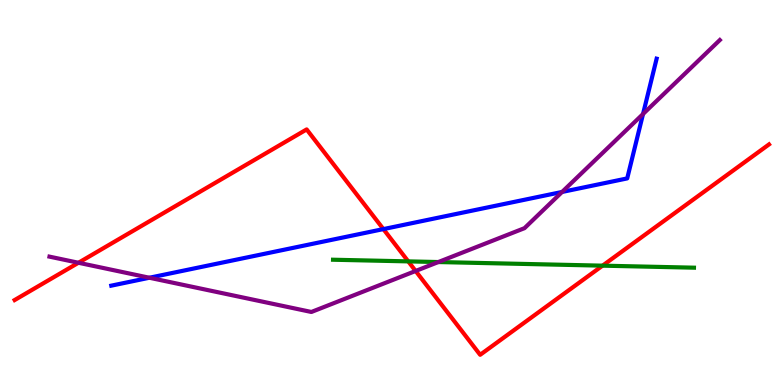[{'lines': ['blue', 'red'], 'intersections': [{'x': 4.95, 'y': 4.05}]}, {'lines': ['green', 'red'], 'intersections': [{'x': 5.27, 'y': 3.21}, {'x': 7.77, 'y': 3.1}]}, {'lines': ['purple', 'red'], 'intersections': [{'x': 1.01, 'y': 3.18}, {'x': 5.36, 'y': 2.96}]}, {'lines': ['blue', 'green'], 'intersections': []}, {'lines': ['blue', 'purple'], 'intersections': [{'x': 1.93, 'y': 2.79}, {'x': 7.25, 'y': 5.01}, {'x': 8.3, 'y': 7.04}]}, {'lines': ['green', 'purple'], 'intersections': [{'x': 5.66, 'y': 3.19}]}]